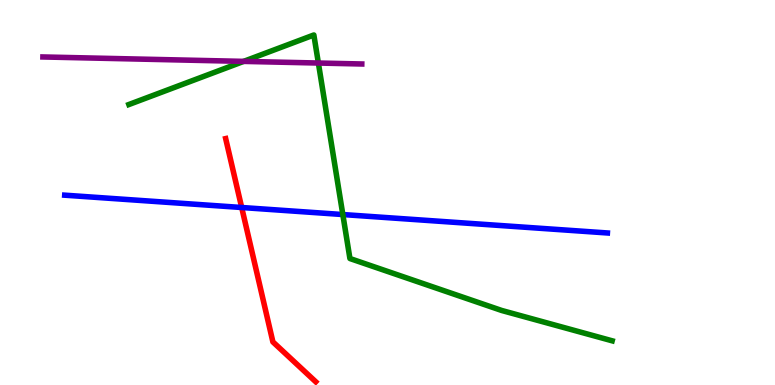[{'lines': ['blue', 'red'], 'intersections': [{'x': 3.12, 'y': 4.61}]}, {'lines': ['green', 'red'], 'intersections': []}, {'lines': ['purple', 'red'], 'intersections': []}, {'lines': ['blue', 'green'], 'intersections': [{'x': 4.42, 'y': 4.43}]}, {'lines': ['blue', 'purple'], 'intersections': []}, {'lines': ['green', 'purple'], 'intersections': [{'x': 3.14, 'y': 8.41}, {'x': 4.11, 'y': 8.36}]}]